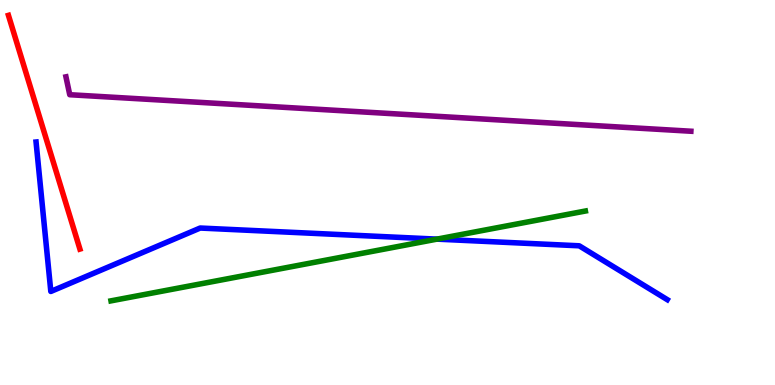[{'lines': ['blue', 'red'], 'intersections': []}, {'lines': ['green', 'red'], 'intersections': []}, {'lines': ['purple', 'red'], 'intersections': []}, {'lines': ['blue', 'green'], 'intersections': [{'x': 5.64, 'y': 3.79}]}, {'lines': ['blue', 'purple'], 'intersections': []}, {'lines': ['green', 'purple'], 'intersections': []}]